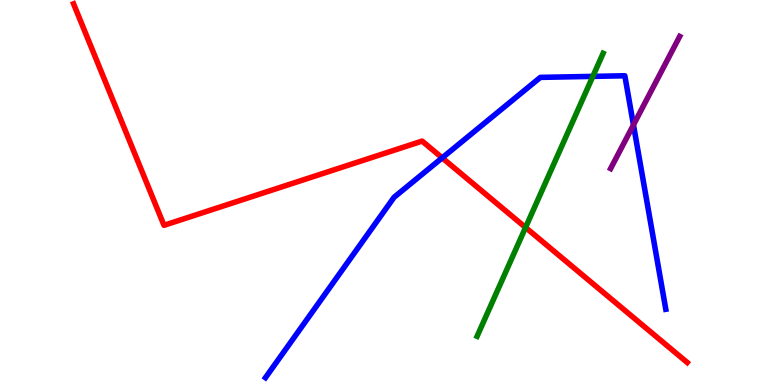[{'lines': ['blue', 'red'], 'intersections': [{'x': 5.71, 'y': 5.9}]}, {'lines': ['green', 'red'], 'intersections': [{'x': 6.78, 'y': 4.09}]}, {'lines': ['purple', 'red'], 'intersections': []}, {'lines': ['blue', 'green'], 'intersections': [{'x': 7.65, 'y': 8.02}]}, {'lines': ['blue', 'purple'], 'intersections': [{'x': 8.17, 'y': 6.76}]}, {'lines': ['green', 'purple'], 'intersections': []}]